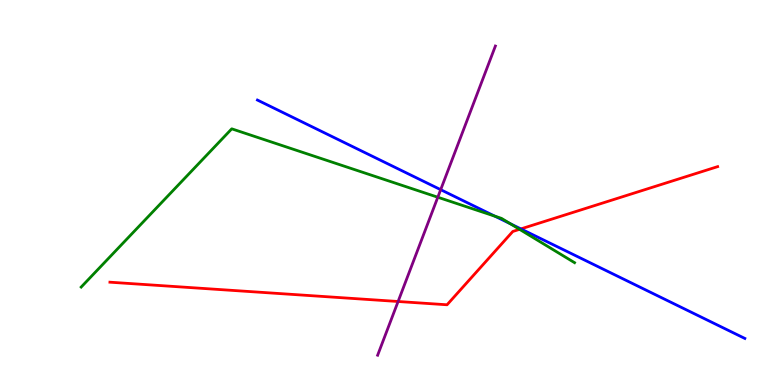[{'lines': ['blue', 'red'], 'intersections': [{'x': 6.72, 'y': 4.05}]}, {'lines': ['green', 'red'], 'intersections': [{'x': 6.7, 'y': 4.04}]}, {'lines': ['purple', 'red'], 'intersections': [{'x': 5.14, 'y': 2.17}]}, {'lines': ['blue', 'green'], 'intersections': [{'x': 6.39, 'y': 4.39}, {'x': 6.59, 'y': 4.19}]}, {'lines': ['blue', 'purple'], 'intersections': [{'x': 5.69, 'y': 5.07}]}, {'lines': ['green', 'purple'], 'intersections': [{'x': 5.65, 'y': 4.88}]}]